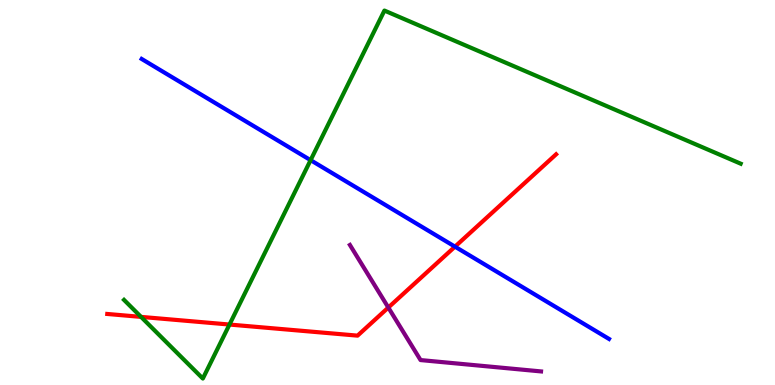[{'lines': ['blue', 'red'], 'intersections': [{'x': 5.87, 'y': 3.59}]}, {'lines': ['green', 'red'], 'intersections': [{'x': 1.82, 'y': 1.77}, {'x': 2.96, 'y': 1.57}]}, {'lines': ['purple', 'red'], 'intersections': [{'x': 5.01, 'y': 2.01}]}, {'lines': ['blue', 'green'], 'intersections': [{'x': 4.01, 'y': 5.84}]}, {'lines': ['blue', 'purple'], 'intersections': []}, {'lines': ['green', 'purple'], 'intersections': []}]